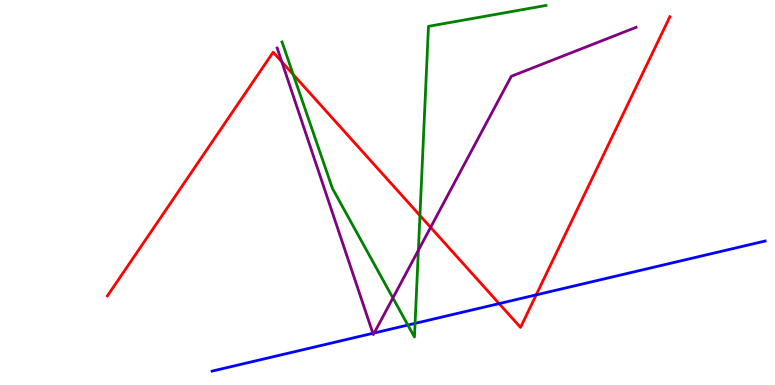[{'lines': ['blue', 'red'], 'intersections': [{'x': 6.44, 'y': 2.11}, {'x': 6.92, 'y': 2.34}]}, {'lines': ['green', 'red'], 'intersections': [{'x': 3.78, 'y': 8.06}, {'x': 5.42, 'y': 4.4}]}, {'lines': ['purple', 'red'], 'intersections': [{'x': 3.64, 'y': 8.39}, {'x': 5.56, 'y': 4.09}]}, {'lines': ['blue', 'green'], 'intersections': [{'x': 5.26, 'y': 1.56}, {'x': 5.36, 'y': 1.6}]}, {'lines': ['blue', 'purple'], 'intersections': [{'x': 4.81, 'y': 1.34}, {'x': 4.83, 'y': 1.35}]}, {'lines': ['green', 'purple'], 'intersections': [{'x': 5.07, 'y': 2.26}, {'x': 5.4, 'y': 3.5}]}]